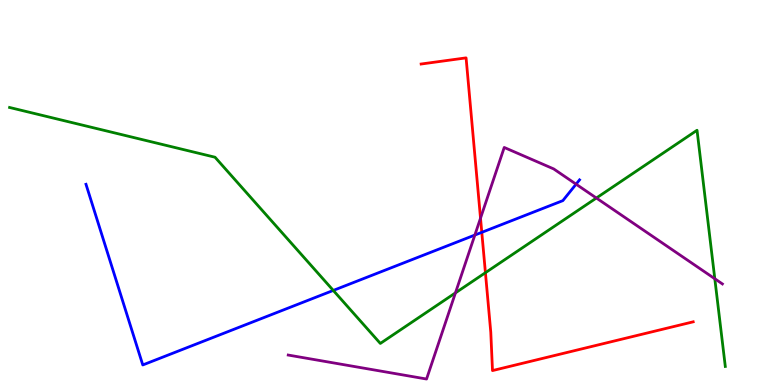[{'lines': ['blue', 'red'], 'intersections': [{'x': 6.22, 'y': 3.97}]}, {'lines': ['green', 'red'], 'intersections': [{'x': 6.26, 'y': 2.92}]}, {'lines': ['purple', 'red'], 'intersections': [{'x': 6.2, 'y': 4.33}]}, {'lines': ['blue', 'green'], 'intersections': [{'x': 4.3, 'y': 2.46}]}, {'lines': ['blue', 'purple'], 'intersections': [{'x': 6.13, 'y': 3.89}, {'x': 7.43, 'y': 5.22}]}, {'lines': ['green', 'purple'], 'intersections': [{'x': 5.88, 'y': 2.39}, {'x': 7.7, 'y': 4.86}, {'x': 9.22, 'y': 2.76}]}]